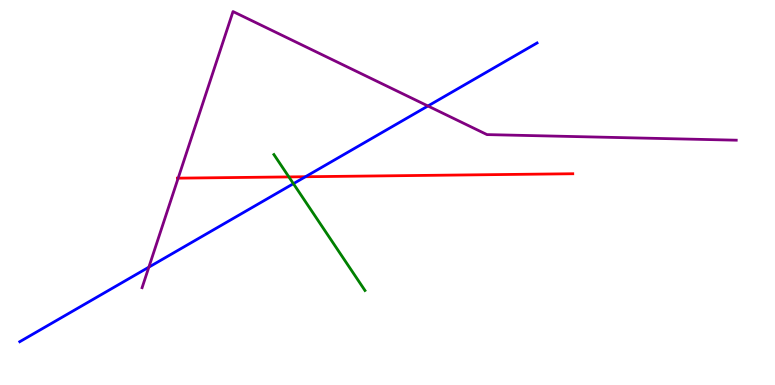[{'lines': ['blue', 'red'], 'intersections': [{'x': 3.94, 'y': 5.41}]}, {'lines': ['green', 'red'], 'intersections': [{'x': 3.73, 'y': 5.4}]}, {'lines': ['purple', 'red'], 'intersections': [{'x': 2.3, 'y': 5.37}]}, {'lines': ['blue', 'green'], 'intersections': [{'x': 3.79, 'y': 5.23}]}, {'lines': ['blue', 'purple'], 'intersections': [{'x': 1.92, 'y': 3.06}, {'x': 5.52, 'y': 7.25}]}, {'lines': ['green', 'purple'], 'intersections': []}]